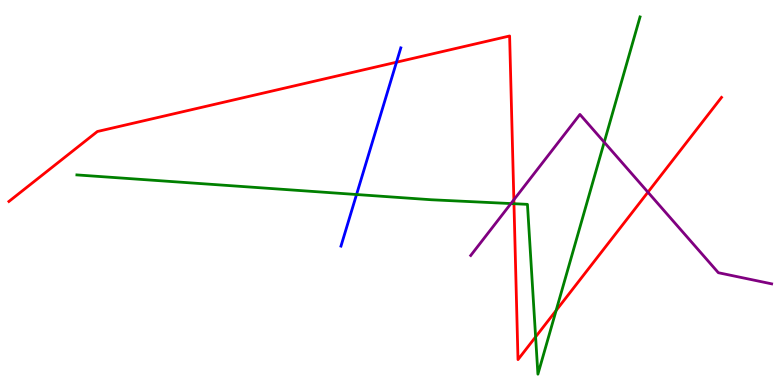[{'lines': ['blue', 'red'], 'intersections': [{'x': 5.12, 'y': 8.38}]}, {'lines': ['green', 'red'], 'intersections': [{'x': 6.63, 'y': 4.71}, {'x': 6.91, 'y': 1.25}, {'x': 7.18, 'y': 1.94}]}, {'lines': ['purple', 'red'], 'intersections': [{'x': 6.63, 'y': 4.81}, {'x': 8.36, 'y': 5.01}]}, {'lines': ['blue', 'green'], 'intersections': [{'x': 4.6, 'y': 4.95}]}, {'lines': ['blue', 'purple'], 'intersections': []}, {'lines': ['green', 'purple'], 'intersections': [{'x': 6.59, 'y': 4.71}, {'x': 7.8, 'y': 6.31}]}]